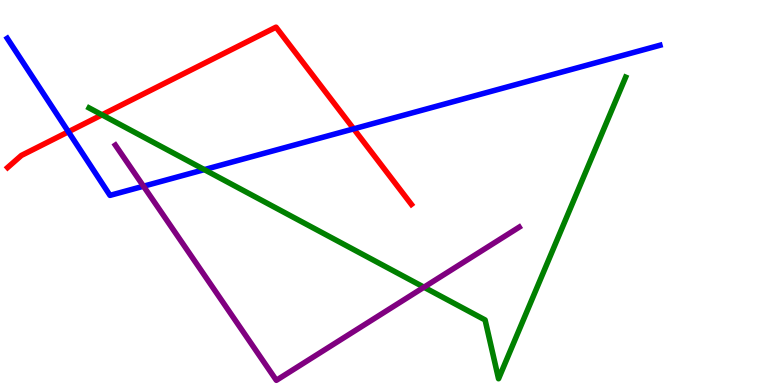[{'lines': ['blue', 'red'], 'intersections': [{'x': 0.882, 'y': 6.58}, {'x': 4.56, 'y': 6.65}]}, {'lines': ['green', 'red'], 'intersections': [{'x': 1.32, 'y': 7.02}]}, {'lines': ['purple', 'red'], 'intersections': []}, {'lines': ['blue', 'green'], 'intersections': [{'x': 2.64, 'y': 5.59}]}, {'lines': ['blue', 'purple'], 'intersections': [{'x': 1.85, 'y': 5.16}]}, {'lines': ['green', 'purple'], 'intersections': [{'x': 5.47, 'y': 2.54}]}]